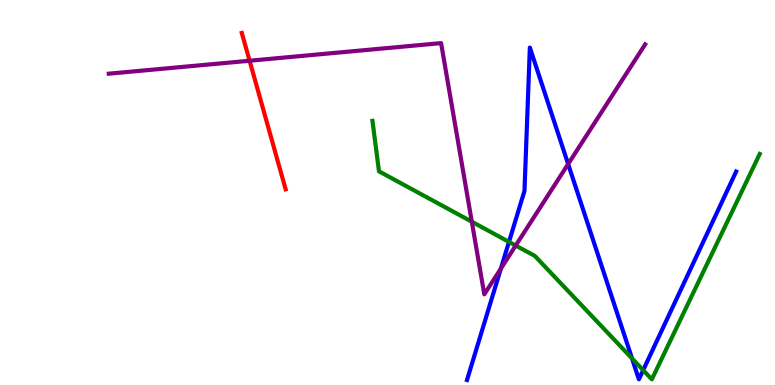[{'lines': ['blue', 'red'], 'intersections': []}, {'lines': ['green', 'red'], 'intersections': []}, {'lines': ['purple', 'red'], 'intersections': [{'x': 3.22, 'y': 8.42}]}, {'lines': ['blue', 'green'], 'intersections': [{'x': 6.57, 'y': 3.72}, {'x': 8.15, 'y': 0.69}, {'x': 8.3, 'y': 0.385}]}, {'lines': ['blue', 'purple'], 'intersections': [{'x': 6.46, 'y': 3.02}, {'x': 7.33, 'y': 5.74}]}, {'lines': ['green', 'purple'], 'intersections': [{'x': 6.09, 'y': 4.24}, {'x': 6.65, 'y': 3.62}]}]